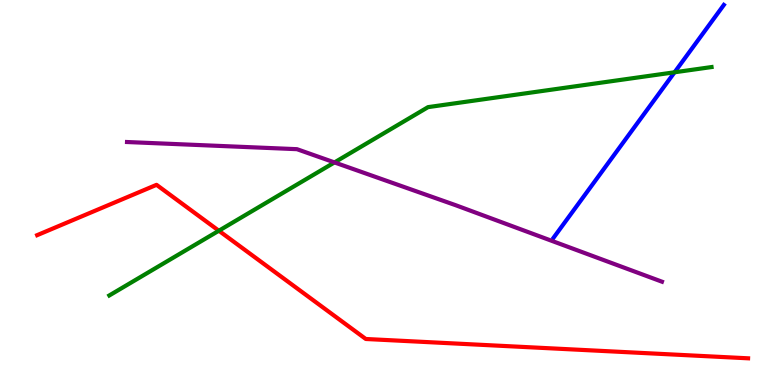[{'lines': ['blue', 'red'], 'intersections': []}, {'lines': ['green', 'red'], 'intersections': [{'x': 2.82, 'y': 4.01}]}, {'lines': ['purple', 'red'], 'intersections': []}, {'lines': ['blue', 'green'], 'intersections': [{'x': 8.7, 'y': 8.12}]}, {'lines': ['blue', 'purple'], 'intersections': []}, {'lines': ['green', 'purple'], 'intersections': [{'x': 4.32, 'y': 5.78}]}]